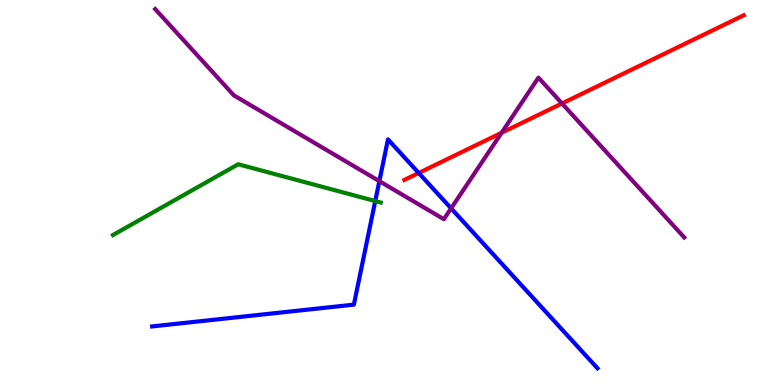[{'lines': ['blue', 'red'], 'intersections': [{'x': 5.4, 'y': 5.51}]}, {'lines': ['green', 'red'], 'intersections': []}, {'lines': ['purple', 'red'], 'intersections': [{'x': 6.47, 'y': 6.55}, {'x': 7.25, 'y': 7.31}]}, {'lines': ['blue', 'green'], 'intersections': [{'x': 4.84, 'y': 4.78}]}, {'lines': ['blue', 'purple'], 'intersections': [{'x': 4.89, 'y': 5.29}, {'x': 5.82, 'y': 4.59}]}, {'lines': ['green', 'purple'], 'intersections': []}]